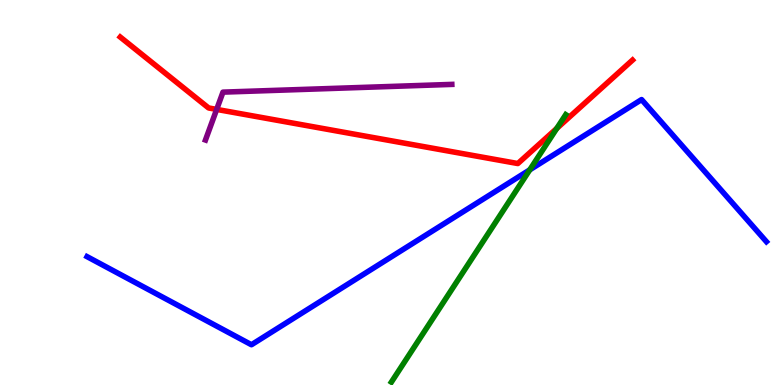[{'lines': ['blue', 'red'], 'intersections': []}, {'lines': ['green', 'red'], 'intersections': [{'x': 7.18, 'y': 6.66}]}, {'lines': ['purple', 'red'], 'intersections': [{'x': 2.8, 'y': 7.16}]}, {'lines': ['blue', 'green'], 'intersections': [{'x': 6.84, 'y': 5.59}]}, {'lines': ['blue', 'purple'], 'intersections': []}, {'lines': ['green', 'purple'], 'intersections': []}]